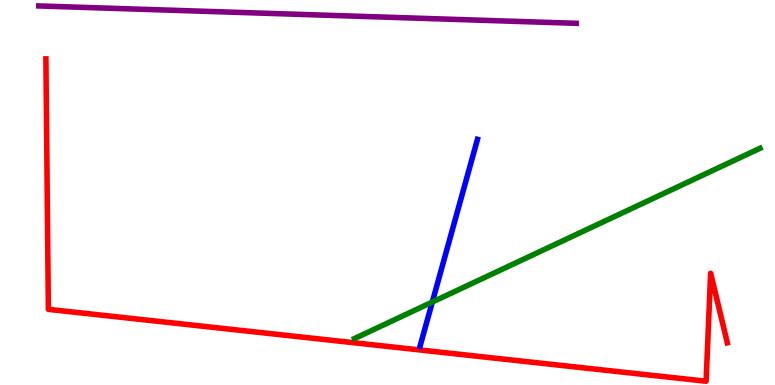[{'lines': ['blue', 'red'], 'intersections': []}, {'lines': ['green', 'red'], 'intersections': []}, {'lines': ['purple', 'red'], 'intersections': []}, {'lines': ['blue', 'green'], 'intersections': [{'x': 5.58, 'y': 2.15}]}, {'lines': ['blue', 'purple'], 'intersections': []}, {'lines': ['green', 'purple'], 'intersections': []}]